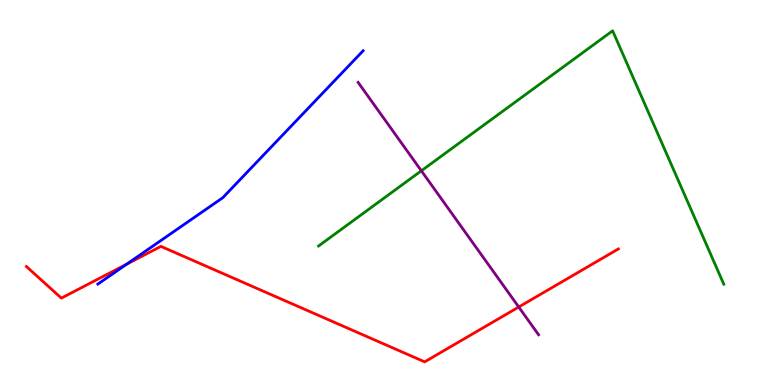[{'lines': ['blue', 'red'], 'intersections': [{'x': 1.63, 'y': 3.14}]}, {'lines': ['green', 'red'], 'intersections': []}, {'lines': ['purple', 'red'], 'intersections': [{'x': 6.69, 'y': 2.03}]}, {'lines': ['blue', 'green'], 'intersections': []}, {'lines': ['blue', 'purple'], 'intersections': []}, {'lines': ['green', 'purple'], 'intersections': [{'x': 5.44, 'y': 5.56}]}]